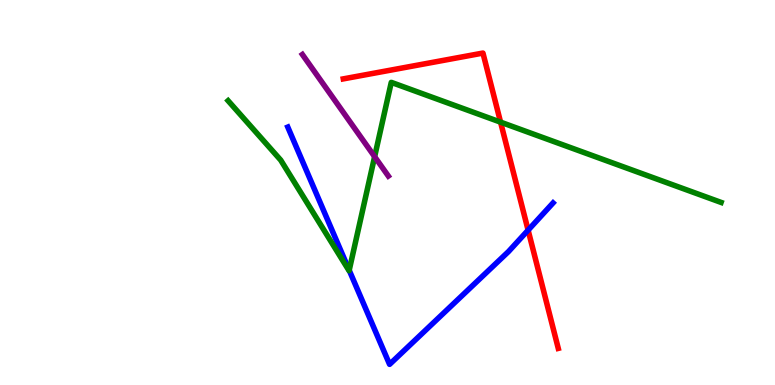[{'lines': ['blue', 'red'], 'intersections': [{'x': 6.81, 'y': 4.02}]}, {'lines': ['green', 'red'], 'intersections': [{'x': 6.46, 'y': 6.83}]}, {'lines': ['purple', 'red'], 'intersections': []}, {'lines': ['blue', 'green'], 'intersections': [{'x': 4.51, 'y': 2.98}]}, {'lines': ['blue', 'purple'], 'intersections': []}, {'lines': ['green', 'purple'], 'intersections': [{'x': 4.83, 'y': 5.93}]}]